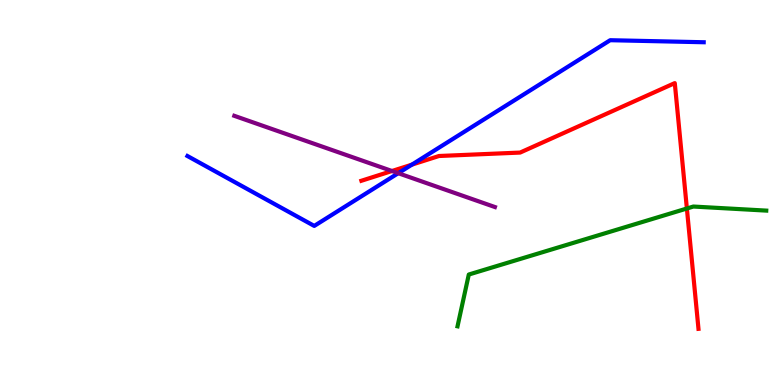[{'lines': ['blue', 'red'], 'intersections': [{'x': 5.31, 'y': 5.72}]}, {'lines': ['green', 'red'], 'intersections': [{'x': 8.86, 'y': 4.58}]}, {'lines': ['purple', 'red'], 'intersections': [{'x': 5.06, 'y': 5.56}]}, {'lines': ['blue', 'green'], 'intersections': []}, {'lines': ['blue', 'purple'], 'intersections': [{'x': 5.14, 'y': 5.5}]}, {'lines': ['green', 'purple'], 'intersections': []}]